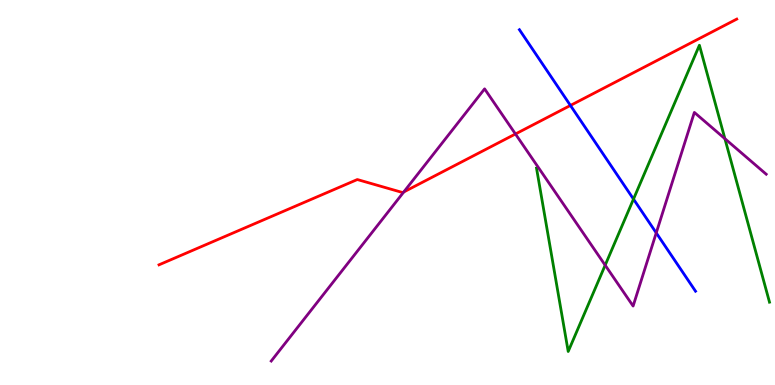[{'lines': ['blue', 'red'], 'intersections': [{'x': 7.36, 'y': 7.26}]}, {'lines': ['green', 'red'], 'intersections': []}, {'lines': ['purple', 'red'], 'intersections': [{'x': 5.21, 'y': 5.01}, {'x': 6.65, 'y': 6.52}]}, {'lines': ['blue', 'green'], 'intersections': [{'x': 8.17, 'y': 4.83}]}, {'lines': ['blue', 'purple'], 'intersections': [{'x': 8.47, 'y': 3.95}]}, {'lines': ['green', 'purple'], 'intersections': [{'x': 7.81, 'y': 3.11}, {'x': 9.35, 'y': 6.4}]}]